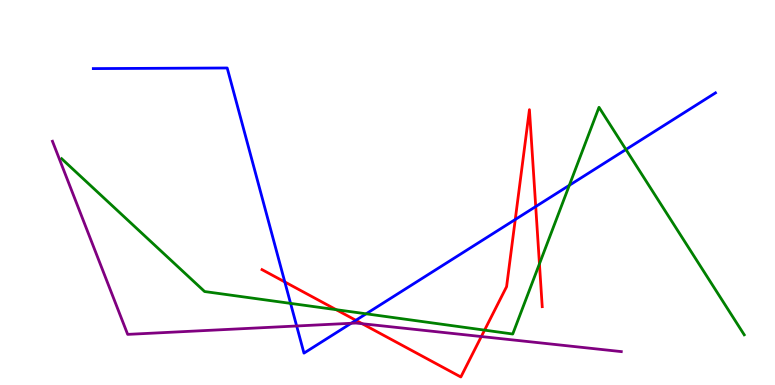[{'lines': ['blue', 'red'], 'intersections': [{'x': 3.67, 'y': 2.68}, {'x': 4.59, 'y': 1.68}, {'x': 6.65, 'y': 4.3}, {'x': 6.91, 'y': 4.63}]}, {'lines': ['green', 'red'], 'intersections': [{'x': 4.34, 'y': 1.96}, {'x': 6.25, 'y': 1.43}, {'x': 6.96, 'y': 3.15}]}, {'lines': ['purple', 'red'], 'intersections': [{'x': 4.67, 'y': 1.59}, {'x': 6.21, 'y': 1.26}]}, {'lines': ['blue', 'green'], 'intersections': [{'x': 3.75, 'y': 2.12}, {'x': 4.72, 'y': 1.85}, {'x': 7.35, 'y': 5.19}, {'x': 8.08, 'y': 6.12}]}, {'lines': ['blue', 'purple'], 'intersections': [{'x': 3.83, 'y': 1.53}, {'x': 4.53, 'y': 1.6}]}, {'lines': ['green', 'purple'], 'intersections': []}]